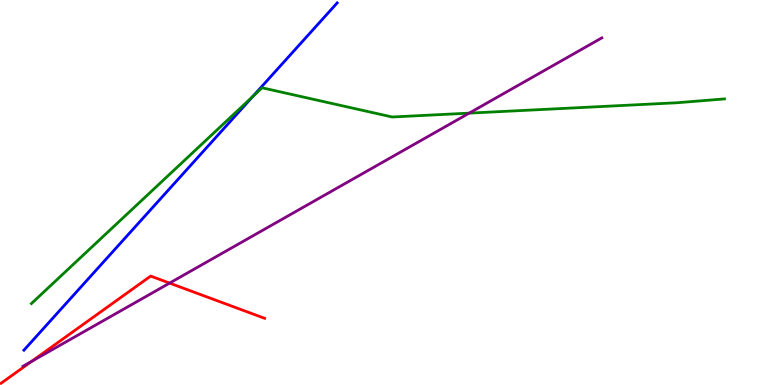[{'lines': ['blue', 'red'], 'intersections': []}, {'lines': ['green', 'red'], 'intersections': []}, {'lines': ['purple', 'red'], 'intersections': [{'x': 0.408, 'y': 0.613}, {'x': 2.19, 'y': 2.65}]}, {'lines': ['blue', 'green'], 'intersections': [{'x': 3.26, 'y': 7.5}]}, {'lines': ['blue', 'purple'], 'intersections': []}, {'lines': ['green', 'purple'], 'intersections': [{'x': 6.05, 'y': 7.06}]}]